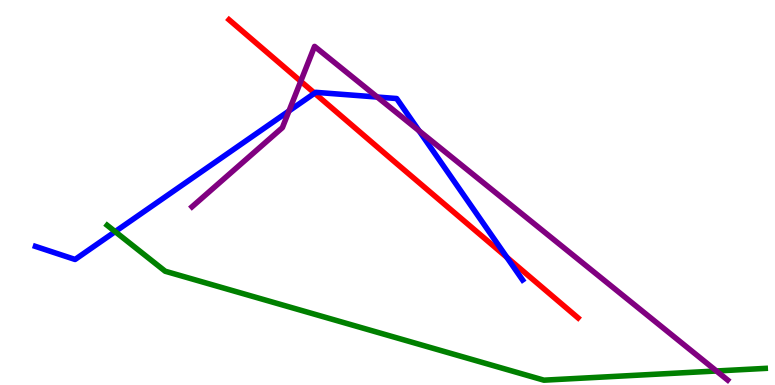[{'lines': ['blue', 'red'], 'intersections': [{'x': 4.06, 'y': 7.58}, {'x': 6.54, 'y': 3.32}]}, {'lines': ['green', 'red'], 'intersections': []}, {'lines': ['purple', 'red'], 'intersections': [{'x': 3.88, 'y': 7.89}]}, {'lines': ['blue', 'green'], 'intersections': [{'x': 1.49, 'y': 3.98}]}, {'lines': ['blue', 'purple'], 'intersections': [{'x': 3.73, 'y': 7.12}, {'x': 4.87, 'y': 7.48}, {'x': 5.41, 'y': 6.6}]}, {'lines': ['green', 'purple'], 'intersections': [{'x': 9.24, 'y': 0.364}]}]